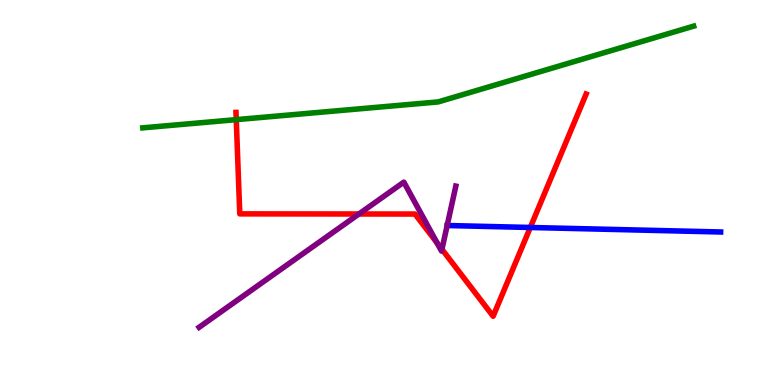[{'lines': ['blue', 'red'], 'intersections': [{'x': 6.84, 'y': 4.09}]}, {'lines': ['green', 'red'], 'intersections': [{'x': 3.05, 'y': 6.89}]}, {'lines': ['purple', 'red'], 'intersections': [{'x': 4.63, 'y': 4.44}, {'x': 5.64, 'y': 3.69}, {'x': 5.7, 'y': 3.53}]}, {'lines': ['blue', 'green'], 'intersections': []}, {'lines': ['blue', 'purple'], 'intersections': []}, {'lines': ['green', 'purple'], 'intersections': []}]